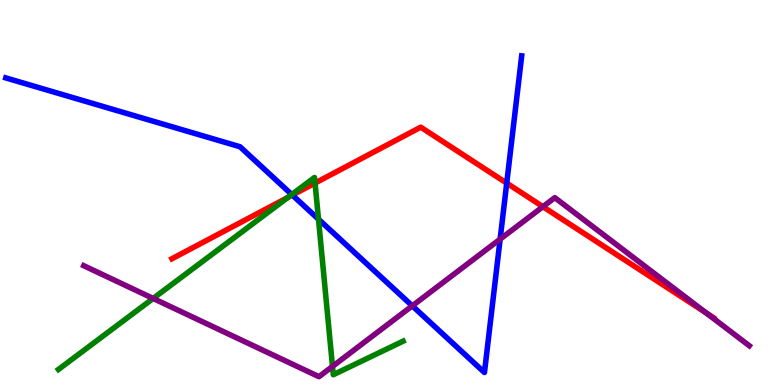[{'lines': ['blue', 'red'], 'intersections': [{'x': 3.77, 'y': 4.93}, {'x': 6.54, 'y': 5.24}]}, {'lines': ['green', 'red'], 'intersections': [{'x': 3.72, 'y': 4.87}, {'x': 4.07, 'y': 5.24}]}, {'lines': ['purple', 'red'], 'intersections': [{'x': 7.01, 'y': 4.63}, {'x': 9.11, 'y': 1.87}]}, {'lines': ['blue', 'green'], 'intersections': [{'x': 3.76, 'y': 4.95}, {'x': 4.11, 'y': 4.31}]}, {'lines': ['blue', 'purple'], 'intersections': [{'x': 5.32, 'y': 2.06}, {'x': 6.45, 'y': 3.79}]}, {'lines': ['green', 'purple'], 'intersections': [{'x': 1.98, 'y': 2.25}, {'x': 4.29, 'y': 0.483}]}]